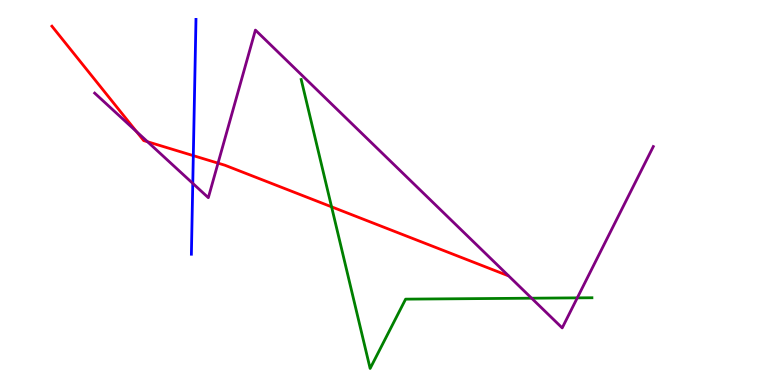[{'lines': ['blue', 'red'], 'intersections': [{'x': 2.49, 'y': 5.96}]}, {'lines': ['green', 'red'], 'intersections': [{'x': 4.28, 'y': 4.63}]}, {'lines': ['purple', 'red'], 'intersections': [{'x': 1.76, 'y': 6.58}, {'x': 1.9, 'y': 6.32}, {'x': 2.81, 'y': 5.76}]}, {'lines': ['blue', 'green'], 'intersections': []}, {'lines': ['blue', 'purple'], 'intersections': [{'x': 2.49, 'y': 5.24}]}, {'lines': ['green', 'purple'], 'intersections': [{'x': 6.86, 'y': 2.25}, {'x': 7.45, 'y': 2.26}]}]